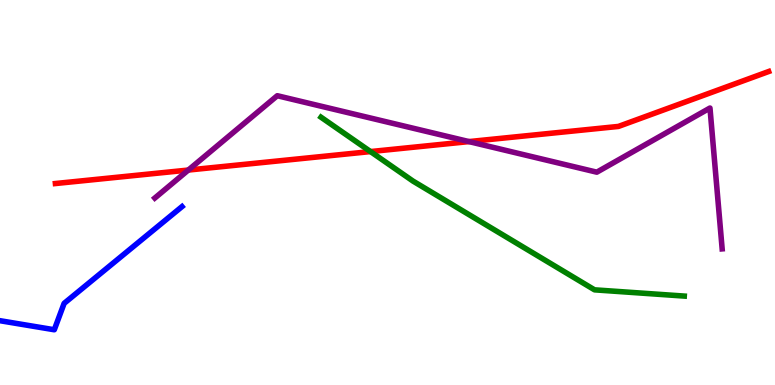[{'lines': ['blue', 'red'], 'intersections': []}, {'lines': ['green', 'red'], 'intersections': [{'x': 4.78, 'y': 6.06}]}, {'lines': ['purple', 'red'], 'intersections': [{'x': 2.43, 'y': 5.58}, {'x': 6.05, 'y': 6.32}]}, {'lines': ['blue', 'green'], 'intersections': []}, {'lines': ['blue', 'purple'], 'intersections': []}, {'lines': ['green', 'purple'], 'intersections': []}]